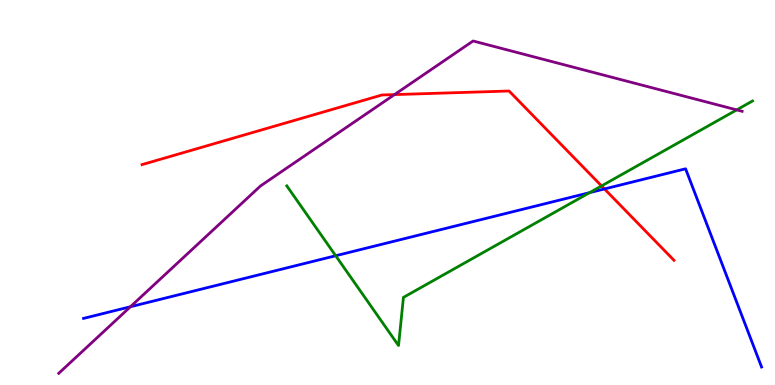[{'lines': ['blue', 'red'], 'intersections': [{'x': 7.8, 'y': 5.09}]}, {'lines': ['green', 'red'], 'intersections': [{'x': 7.76, 'y': 5.17}]}, {'lines': ['purple', 'red'], 'intersections': [{'x': 5.09, 'y': 7.54}]}, {'lines': ['blue', 'green'], 'intersections': [{'x': 4.33, 'y': 3.36}, {'x': 7.61, 'y': 5.0}]}, {'lines': ['blue', 'purple'], 'intersections': [{'x': 1.68, 'y': 2.03}]}, {'lines': ['green', 'purple'], 'intersections': [{'x': 9.51, 'y': 7.15}]}]